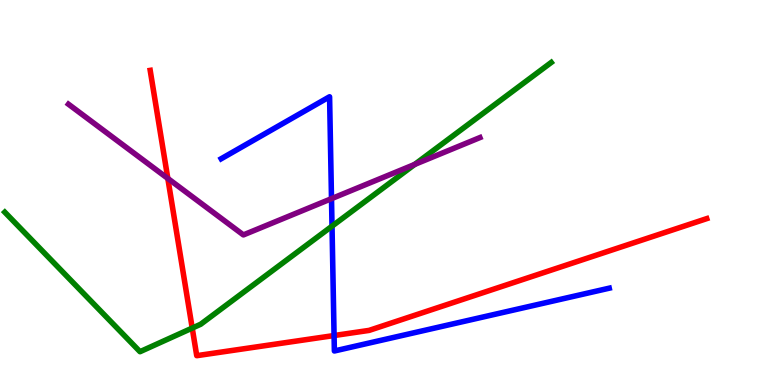[{'lines': ['blue', 'red'], 'intersections': [{'x': 4.31, 'y': 1.28}]}, {'lines': ['green', 'red'], 'intersections': [{'x': 2.48, 'y': 1.48}]}, {'lines': ['purple', 'red'], 'intersections': [{'x': 2.17, 'y': 5.36}]}, {'lines': ['blue', 'green'], 'intersections': [{'x': 4.28, 'y': 4.13}]}, {'lines': ['blue', 'purple'], 'intersections': [{'x': 4.28, 'y': 4.84}]}, {'lines': ['green', 'purple'], 'intersections': [{'x': 5.35, 'y': 5.73}]}]